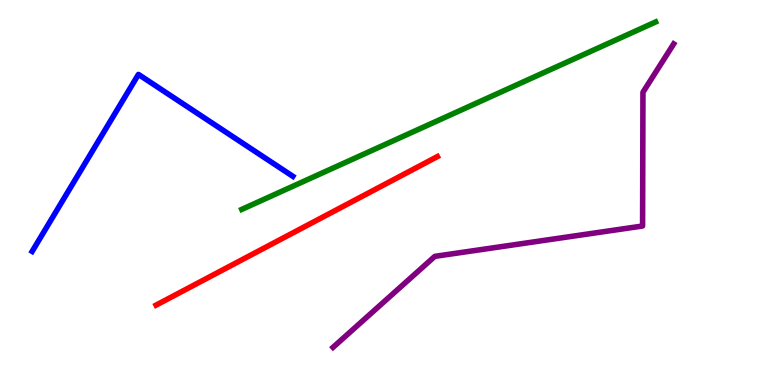[{'lines': ['blue', 'red'], 'intersections': []}, {'lines': ['green', 'red'], 'intersections': []}, {'lines': ['purple', 'red'], 'intersections': []}, {'lines': ['blue', 'green'], 'intersections': []}, {'lines': ['blue', 'purple'], 'intersections': []}, {'lines': ['green', 'purple'], 'intersections': []}]